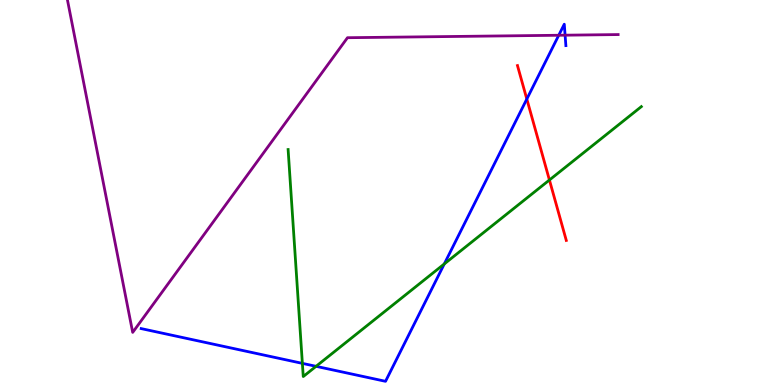[{'lines': ['blue', 'red'], 'intersections': [{'x': 6.8, 'y': 7.43}]}, {'lines': ['green', 'red'], 'intersections': [{'x': 7.09, 'y': 5.32}]}, {'lines': ['purple', 'red'], 'intersections': []}, {'lines': ['blue', 'green'], 'intersections': [{'x': 3.9, 'y': 0.562}, {'x': 4.08, 'y': 0.485}, {'x': 5.73, 'y': 3.14}]}, {'lines': ['blue', 'purple'], 'intersections': [{'x': 7.21, 'y': 9.08}, {'x': 7.29, 'y': 9.09}]}, {'lines': ['green', 'purple'], 'intersections': []}]